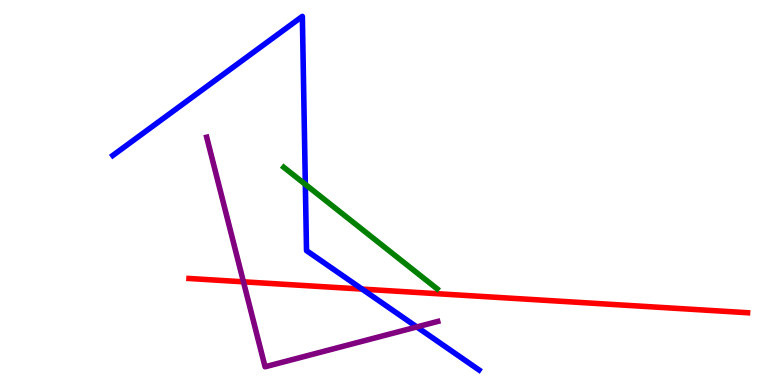[{'lines': ['blue', 'red'], 'intersections': [{'x': 4.67, 'y': 2.49}]}, {'lines': ['green', 'red'], 'intersections': []}, {'lines': ['purple', 'red'], 'intersections': [{'x': 3.14, 'y': 2.68}]}, {'lines': ['blue', 'green'], 'intersections': [{'x': 3.94, 'y': 5.21}]}, {'lines': ['blue', 'purple'], 'intersections': [{'x': 5.38, 'y': 1.51}]}, {'lines': ['green', 'purple'], 'intersections': []}]